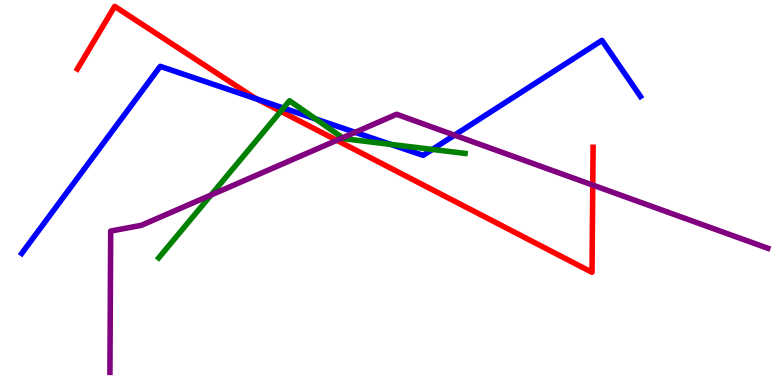[{'lines': ['blue', 'red'], 'intersections': [{'x': 3.32, 'y': 7.42}]}, {'lines': ['green', 'red'], 'intersections': [{'x': 3.62, 'y': 7.11}]}, {'lines': ['purple', 'red'], 'intersections': [{'x': 4.35, 'y': 6.36}, {'x': 7.65, 'y': 5.19}]}, {'lines': ['blue', 'green'], 'intersections': [{'x': 3.66, 'y': 7.19}, {'x': 4.07, 'y': 6.91}, {'x': 5.04, 'y': 6.25}, {'x': 5.58, 'y': 6.12}]}, {'lines': ['blue', 'purple'], 'intersections': [{'x': 4.58, 'y': 6.56}, {'x': 5.86, 'y': 6.49}]}, {'lines': ['green', 'purple'], 'intersections': [{'x': 2.72, 'y': 4.93}, {'x': 4.42, 'y': 6.42}]}]